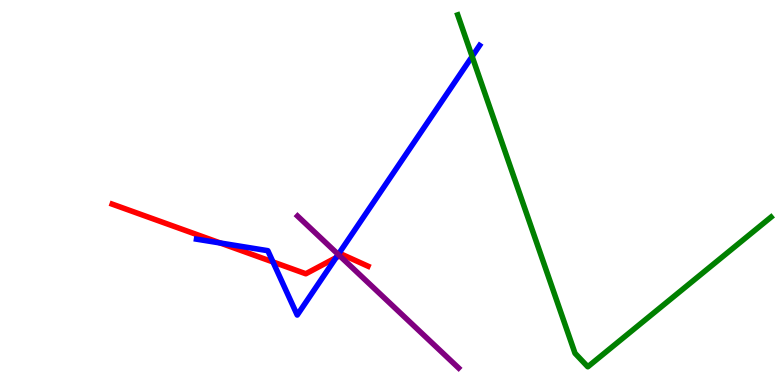[{'lines': ['blue', 'red'], 'intersections': [{'x': 2.84, 'y': 3.69}, {'x': 3.52, 'y': 3.2}, {'x': 4.34, 'y': 3.31}]}, {'lines': ['green', 'red'], 'intersections': []}, {'lines': ['purple', 'red'], 'intersections': [{'x': 4.38, 'y': 3.36}]}, {'lines': ['blue', 'green'], 'intersections': [{'x': 6.09, 'y': 8.53}]}, {'lines': ['blue', 'purple'], 'intersections': [{'x': 4.36, 'y': 3.39}]}, {'lines': ['green', 'purple'], 'intersections': []}]